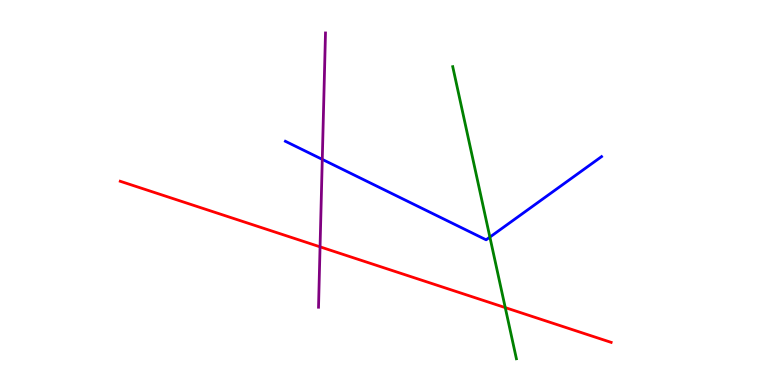[{'lines': ['blue', 'red'], 'intersections': []}, {'lines': ['green', 'red'], 'intersections': [{'x': 6.52, 'y': 2.01}]}, {'lines': ['purple', 'red'], 'intersections': [{'x': 4.13, 'y': 3.59}]}, {'lines': ['blue', 'green'], 'intersections': [{'x': 6.32, 'y': 3.84}]}, {'lines': ['blue', 'purple'], 'intersections': [{'x': 4.16, 'y': 5.86}]}, {'lines': ['green', 'purple'], 'intersections': []}]